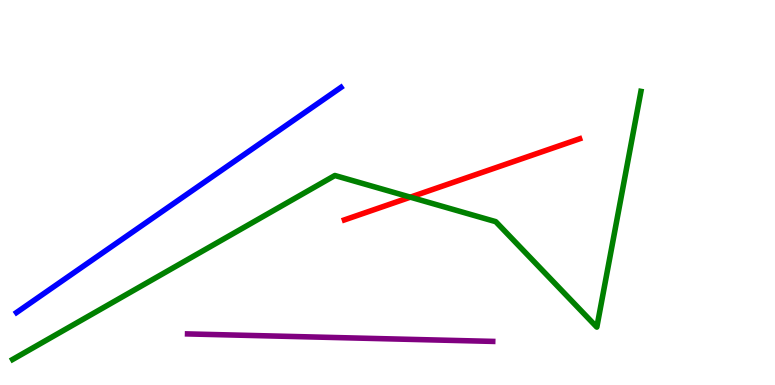[{'lines': ['blue', 'red'], 'intersections': []}, {'lines': ['green', 'red'], 'intersections': [{'x': 5.29, 'y': 4.88}]}, {'lines': ['purple', 'red'], 'intersections': []}, {'lines': ['blue', 'green'], 'intersections': []}, {'lines': ['blue', 'purple'], 'intersections': []}, {'lines': ['green', 'purple'], 'intersections': []}]